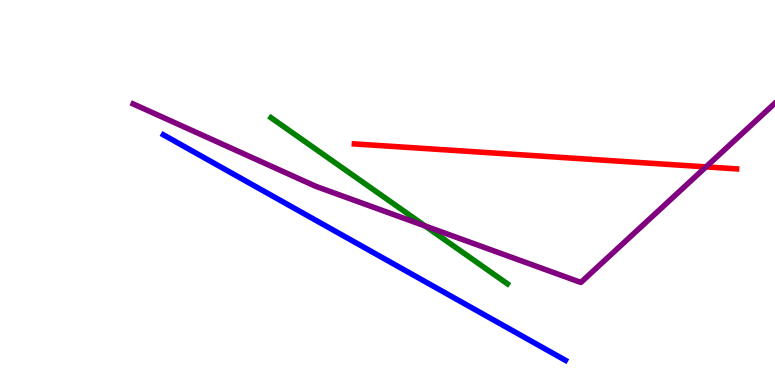[{'lines': ['blue', 'red'], 'intersections': []}, {'lines': ['green', 'red'], 'intersections': []}, {'lines': ['purple', 'red'], 'intersections': [{'x': 9.11, 'y': 5.67}]}, {'lines': ['blue', 'green'], 'intersections': []}, {'lines': ['blue', 'purple'], 'intersections': []}, {'lines': ['green', 'purple'], 'intersections': [{'x': 5.48, 'y': 4.13}]}]